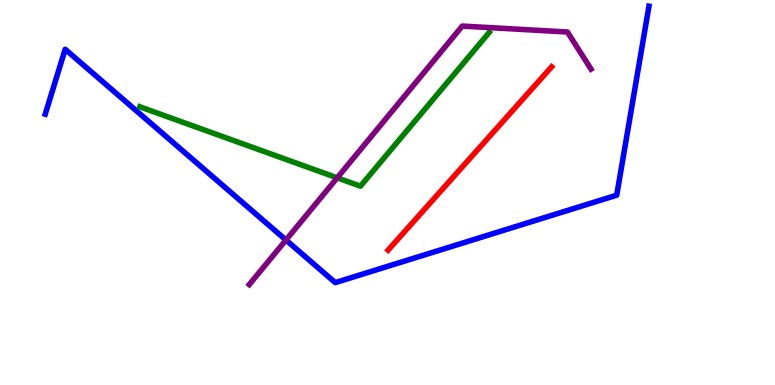[{'lines': ['blue', 'red'], 'intersections': []}, {'lines': ['green', 'red'], 'intersections': []}, {'lines': ['purple', 'red'], 'intersections': []}, {'lines': ['blue', 'green'], 'intersections': []}, {'lines': ['blue', 'purple'], 'intersections': [{'x': 3.69, 'y': 3.77}]}, {'lines': ['green', 'purple'], 'intersections': [{'x': 4.35, 'y': 5.38}]}]